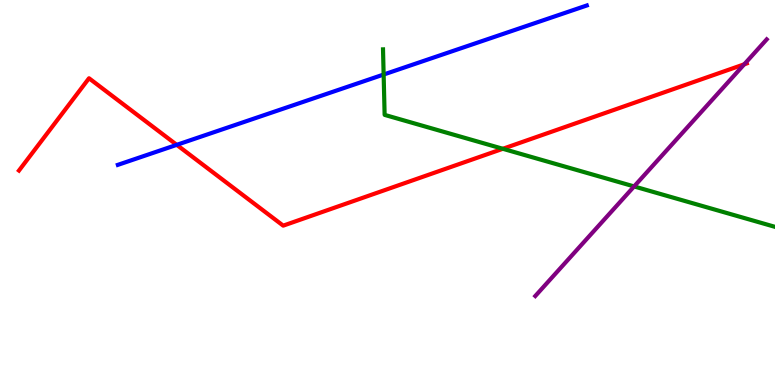[{'lines': ['blue', 'red'], 'intersections': [{'x': 2.28, 'y': 6.24}]}, {'lines': ['green', 'red'], 'intersections': [{'x': 6.49, 'y': 6.14}]}, {'lines': ['purple', 'red'], 'intersections': [{'x': 9.6, 'y': 8.33}]}, {'lines': ['blue', 'green'], 'intersections': [{'x': 4.95, 'y': 8.06}]}, {'lines': ['blue', 'purple'], 'intersections': []}, {'lines': ['green', 'purple'], 'intersections': [{'x': 8.18, 'y': 5.16}]}]